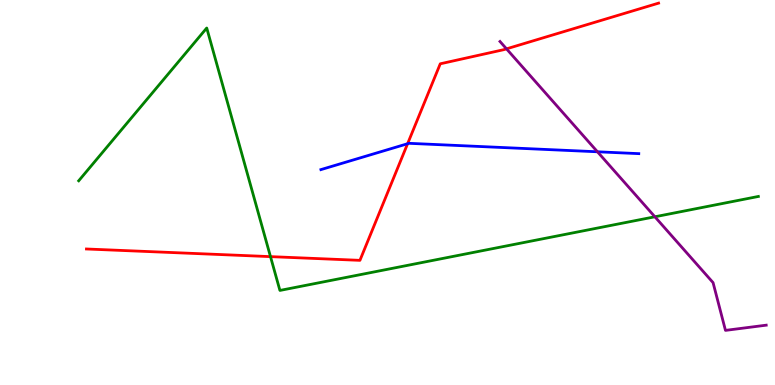[{'lines': ['blue', 'red'], 'intersections': [{'x': 5.26, 'y': 6.27}]}, {'lines': ['green', 'red'], 'intersections': [{'x': 3.49, 'y': 3.33}]}, {'lines': ['purple', 'red'], 'intersections': [{'x': 6.54, 'y': 8.73}]}, {'lines': ['blue', 'green'], 'intersections': []}, {'lines': ['blue', 'purple'], 'intersections': [{'x': 7.71, 'y': 6.06}]}, {'lines': ['green', 'purple'], 'intersections': [{'x': 8.45, 'y': 4.37}]}]